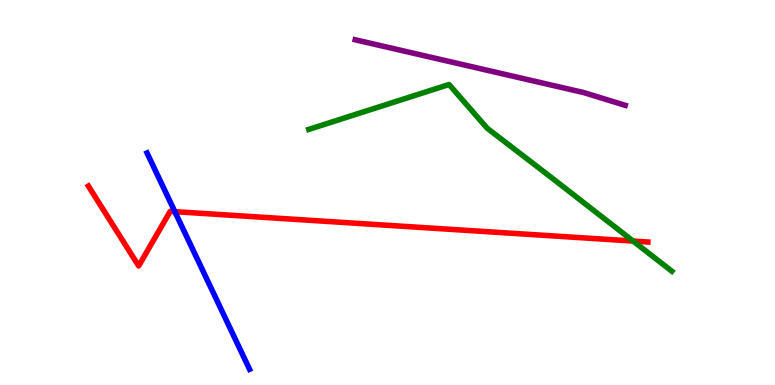[{'lines': ['blue', 'red'], 'intersections': [{'x': 2.26, 'y': 4.5}]}, {'lines': ['green', 'red'], 'intersections': [{'x': 8.17, 'y': 3.74}]}, {'lines': ['purple', 'red'], 'intersections': []}, {'lines': ['blue', 'green'], 'intersections': []}, {'lines': ['blue', 'purple'], 'intersections': []}, {'lines': ['green', 'purple'], 'intersections': []}]